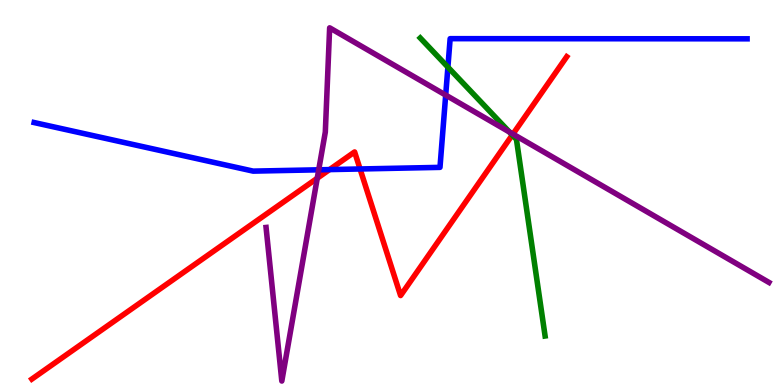[{'lines': ['blue', 'red'], 'intersections': [{'x': 4.25, 'y': 5.6}, {'x': 4.65, 'y': 5.61}]}, {'lines': ['green', 'red'], 'intersections': [{'x': 6.61, 'y': 6.49}]}, {'lines': ['purple', 'red'], 'intersections': [{'x': 4.09, 'y': 5.37}, {'x': 6.62, 'y': 6.52}]}, {'lines': ['blue', 'green'], 'intersections': [{'x': 5.78, 'y': 8.26}]}, {'lines': ['blue', 'purple'], 'intersections': [{'x': 4.11, 'y': 5.59}, {'x': 5.75, 'y': 7.53}]}, {'lines': ['green', 'purple'], 'intersections': [{'x': 6.57, 'y': 6.57}]}]